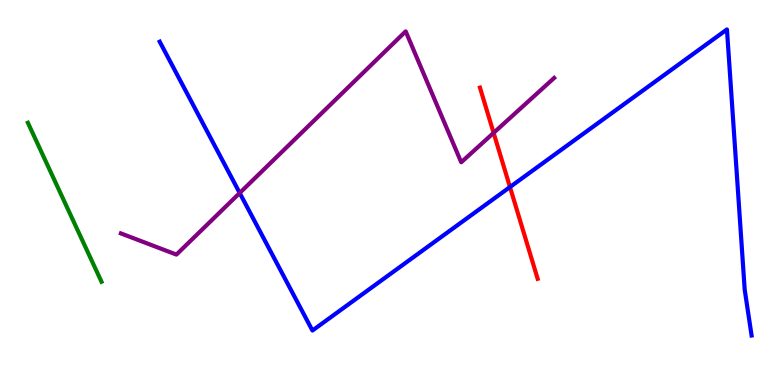[{'lines': ['blue', 'red'], 'intersections': [{'x': 6.58, 'y': 5.14}]}, {'lines': ['green', 'red'], 'intersections': []}, {'lines': ['purple', 'red'], 'intersections': [{'x': 6.37, 'y': 6.55}]}, {'lines': ['blue', 'green'], 'intersections': []}, {'lines': ['blue', 'purple'], 'intersections': [{'x': 3.09, 'y': 4.99}]}, {'lines': ['green', 'purple'], 'intersections': []}]